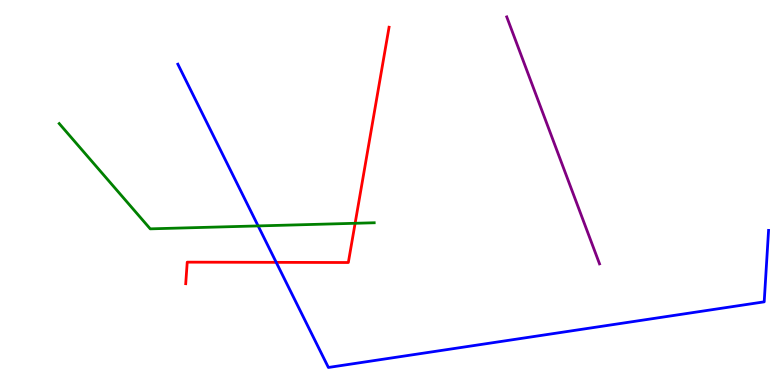[{'lines': ['blue', 'red'], 'intersections': [{'x': 3.56, 'y': 3.19}]}, {'lines': ['green', 'red'], 'intersections': [{'x': 4.58, 'y': 4.2}]}, {'lines': ['purple', 'red'], 'intersections': []}, {'lines': ['blue', 'green'], 'intersections': [{'x': 3.33, 'y': 4.13}]}, {'lines': ['blue', 'purple'], 'intersections': []}, {'lines': ['green', 'purple'], 'intersections': []}]